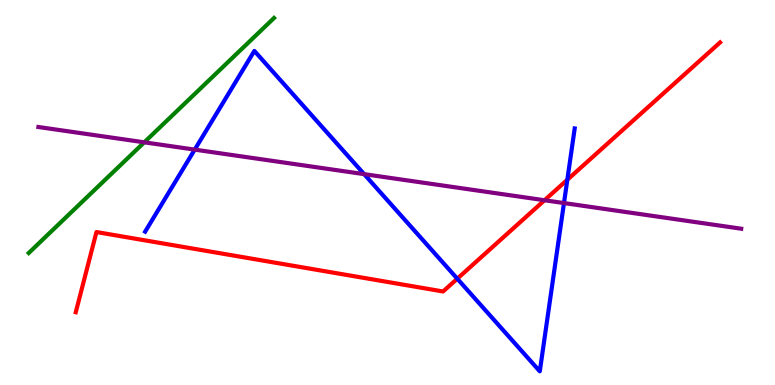[{'lines': ['blue', 'red'], 'intersections': [{'x': 5.9, 'y': 2.76}, {'x': 7.32, 'y': 5.33}]}, {'lines': ['green', 'red'], 'intersections': []}, {'lines': ['purple', 'red'], 'intersections': [{'x': 7.03, 'y': 4.8}]}, {'lines': ['blue', 'green'], 'intersections': []}, {'lines': ['blue', 'purple'], 'intersections': [{'x': 2.51, 'y': 6.11}, {'x': 4.7, 'y': 5.48}, {'x': 7.28, 'y': 4.73}]}, {'lines': ['green', 'purple'], 'intersections': [{'x': 1.86, 'y': 6.3}]}]